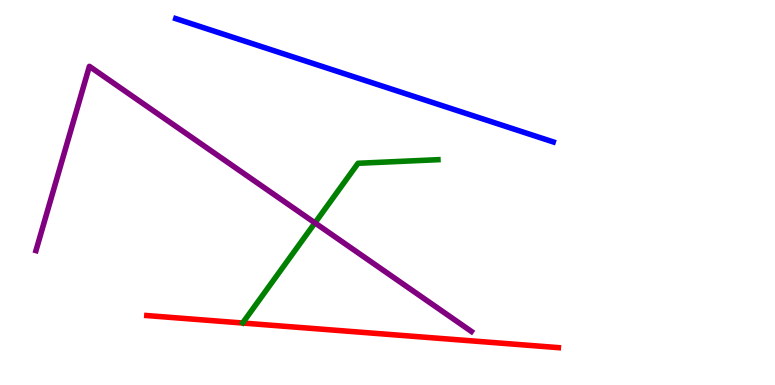[{'lines': ['blue', 'red'], 'intersections': []}, {'lines': ['green', 'red'], 'intersections': []}, {'lines': ['purple', 'red'], 'intersections': []}, {'lines': ['blue', 'green'], 'intersections': []}, {'lines': ['blue', 'purple'], 'intersections': []}, {'lines': ['green', 'purple'], 'intersections': [{'x': 4.06, 'y': 4.21}]}]